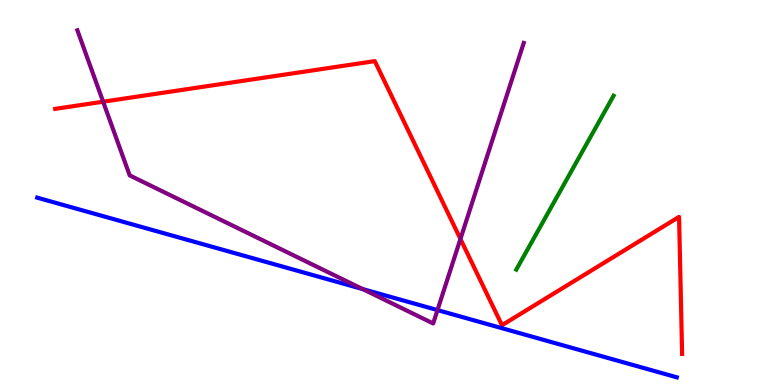[{'lines': ['blue', 'red'], 'intersections': []}, {'lines': ['green', 'red'], 'intersections': []}, {'lines': ['purple', 'red'], 'intersections': [{'x': 1.33, 'y': 7.36}, {'x': 5.94, 'y': 3.79}]}, {'lines': ['blue', 'green'], 'intersections': []}, {'lines': ['blue', 'purple'], 'intersections': [{'x': 4.68, 'y': 2.49}, {'x': 5.64, 'y': 1.95}]}, {'lines': ['green', 'purple'], 'intersections': []}]